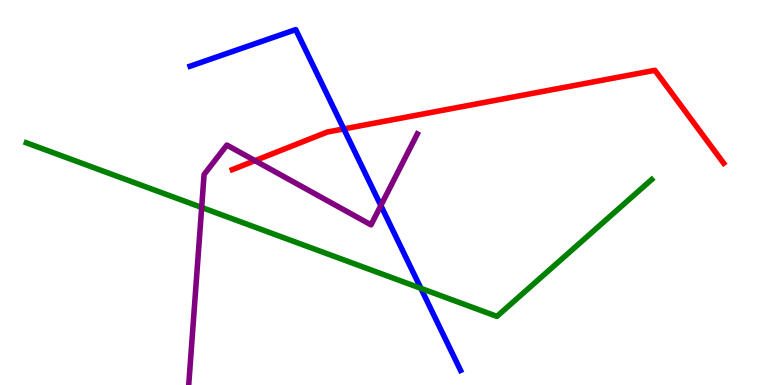[{'lines': ['blue', 'red'], 'intersections': [{'x': 4.44, 'y': 6.65}]}, {'lines': ['green', 'red'], 'intersections': []}, {'lines': ['purple', 'red'], 'intersections': [{'x': 3.29, 'y': 5.83}]}, {'lines': ['blue', 'green'], 'intersections': [{'x': 5.43, 'y': 2.51}]}, {'lines': ['blue', 'purple'], 'intersections': [{'x': 4.91, 'y': 4.66}]}, {'lines': ['green', 'purple'], 'intersections': [{'x': 2.6, 'y': 4.61}]}]